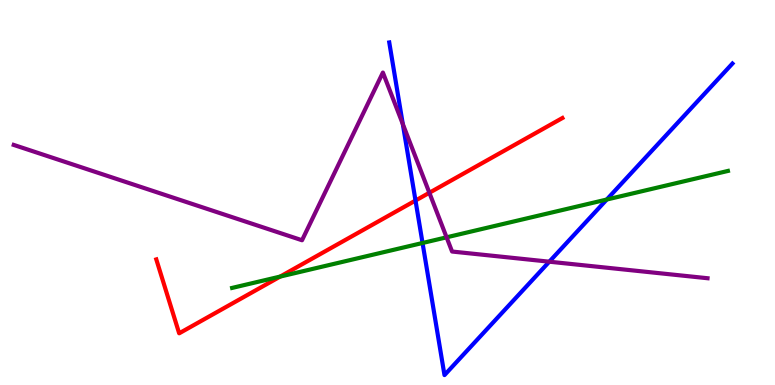[{'lines': ['blue', 'red'], 'intersections': [{'x': 5.36, 'y': 4.79}]}, {'lines': ['green', 'red'], 'intersections': [{'x': 3.61, 'y': 2.82}]}, {'lines': ['purple', 'red'], 'intersections': [{'x': 5.54, 'y': 4.99}]}, {'lines': ['blue', 'green'], 'intersections': [{'x': 5.45, 'y': 3.69}, {'x': 7.83, 'y': 4.82}]}, {'lines': ['blue', 'purple'], 'intersections': [{'x': 5.2, 'y': 6.78}, {'x': 7.09, 'y': 3.2}]}, {'lines': ['green', 'purple'], 'intersections': [{'x': 5.76, 'y': 3.84}]}]